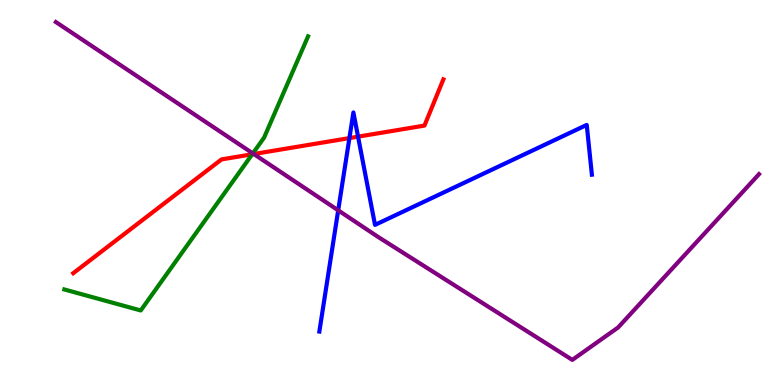[{'lines': ['blue', 'red'], 'intersections': [{'x': 4.51, 'y': 6.41}, {'x': 4.62, 'y': 6.45}]}, {'lines': ['green', 'red'], 'intersections': [{'x': 3.25, 'y': 5.99}]}, {'lines': ['purple', 'red'], 'intersections': [{'x': 3.27, 'y': 6.0}]}, {'lines': ['blue', 'green'], 'intersections': []}, {'lines': ['blue', 'purple'], 'intersections': [{'x': 4.36, 'y': 4.54}]}, {'lines': ['green', 'purple'], 'intersections': [{'x': 3.26, 'y': 6.02}]}]